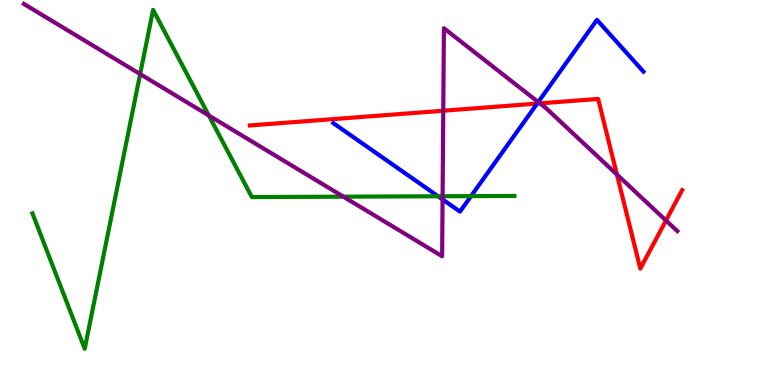[{'lines': ['blue', 'red'], 'intersections': [{'x': 6.93, 'y': 7.31}]}, {'lines': ['green', 'red'], 'intersections': []}, {'lines': ['purple', 'red'], 'intersections': [{'x': 5.72, 'y': 7.12}, {'x': 6.97, 'y': 7.32}, {'x': 7.96, 'y': 5.47}, {'x': 8.59, 'y': 4.27}]}, {'lines': ['blue', 'green'], 'intersections': [{'x': 5.65, 'y': 4.9}, {'x': 6.08, 'y': 4.91}]}, {'lines': ['blue', 'purple'], 'intersections': [{'x': 5.71, 'y': 4.82}, {'x': 6.95, 'y': 7.35}]}, {'lines': ['green', 'purple'], 'intersections': [{'x': 1.81, 'y': 8.08}, {'x': 2.69, 'y': 7.0}, {'x': 4.43, 'y': 4.89}, {'x': 5.71, 'y': 4.9}]}]